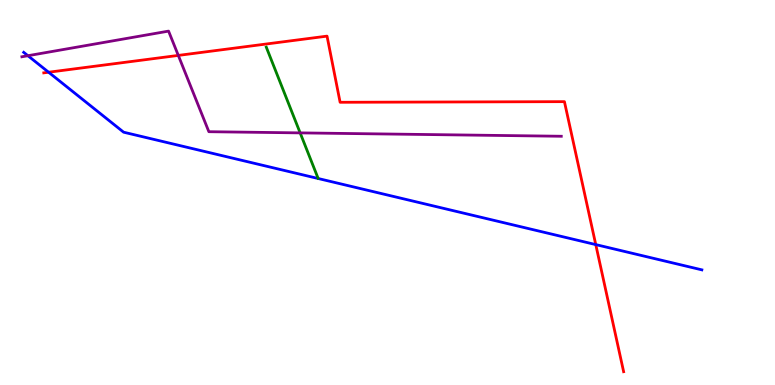[{'lines': ['blue', 'red'], 'intersections': [{'x': 0.627, 'y': 8.12}, {'x': 7.69, 'y': 3.65}]}, {'lines': ['green', 'red'], 'intersections': []}, {'lines': ['purple', 'red'], 'intersections': [{'x': 2.3, 'y': 8.56}]}, {'lines': ['blue', 'green'], 'intersections': []}, {'lines': ['blue', 'purple'], 'intersections': [{'x': 0.36, 'y': 8.55}]}, {'lines': ['green', 'purple'], 'intersections': [{'x': 3.87, 'y': 6.55}]}]